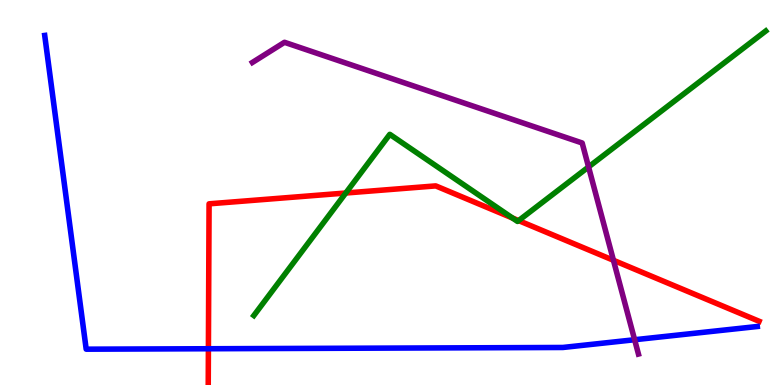[{'lines': ['blue', 'red'], 'intersections': [{'x': 2.69, 'y': 0.942}]}, {'lines': ['green', 'red'], 'intersections': [{'x': 4.46, 'y': 4.99}, {'x': 6.61, 'y': 4.34}, {'x': 6.69, 'y': 4.27}]}, {'lines': ['purple', 'red'], 'intersections': [{'x': 7.92, 'y': 3.24}]}, {'lines': ['blue', 'green'], 'intersections': []}, {'lines': ['blue', 'purple'], 'intersections': [{'x': 8.19, 'y': 1.18}]}, {'lines': ['green', 'purple'], 'intersections': [{'x': 7.59, 'y': 5.66}]}]